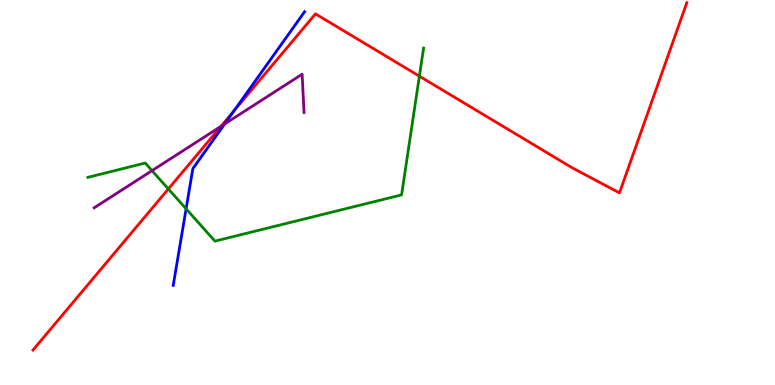[{'lines': ['blue', 'red'], 'intersections': [{'x': 3.02, 'y': 7.12}]}, {'lines': ['green', 'red'], 'intersections': [{'x': 2.17, 'y': 5.09}, {'x': 5.41, 'y': 8.02}]}, {'lines': ['purple', 'red'], 'intersections': [{'x': 2.85, 'y': 6.72}]}, {'lines': ['blue', 'green'], 'intersections': [{'x': 2.4, 'y': 4.58}]}, {'lines': ['blue', 'purple'], 'intersections': [{'x': 2.9, 'y': 6.78}]}, {'lines': ['green', 'purple'], 'intersections': [{'x': 1.96, 'y': 5.57}]}]